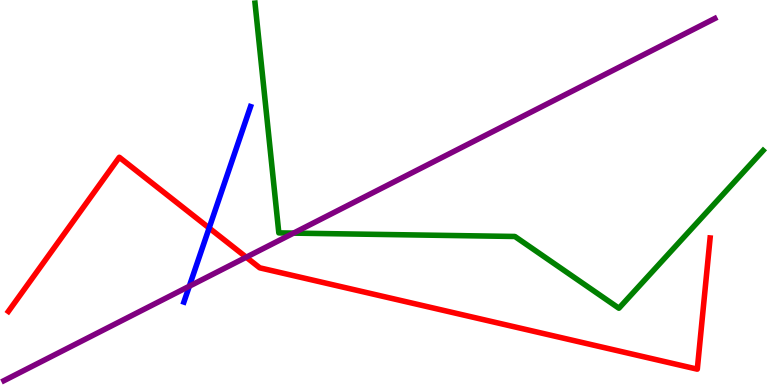[{'lines': ['blue', 'red'], 'intersections': [{'x': 2.7, 'y': 4.08}]}, {'lines': ['green', 'red'], 'intersections': []}, {'lines': ['purple', 'red'], 'intersections': [{'x': 3.18, 'y': 3.32}]}, {'lines': ['blue', 'green'], 'intersections': []}, {'lines': ['blue', 'purple'], 'intersections': [{'x': 2.44, 'y': 2.57}]}, {'lines': ['green', 'purple'], 'intersections': [{'x': 3.79, 'y': 3.94}]}]